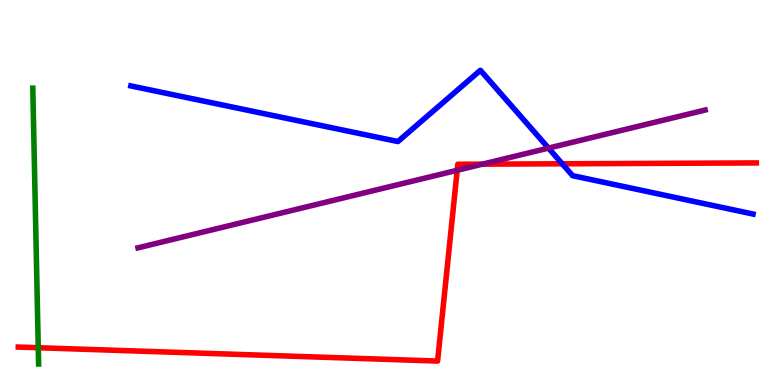[{'lines': ['blue', 'red'], 'intersections': [{'x': 7.25, 'y': 5.75}]}, {'lines': ['green', 'red'], 'intersections': [{'x': 0.494, 'y': 0.968}]}, {'lines': ['purple', 'red'], 'intersections': [{'x': 5.9, 'y': 5.58}, {'x': 6.22, 'y': 5.74}]}, {'lines': ['blue', 'green'], 'intersections': []}, {'lines': ['blue', 'purple'], 'intersections': [{'x': 7.08, 'y': 6.15}]}, {'lines': ['green', 'purple'], 'intersections': []}]